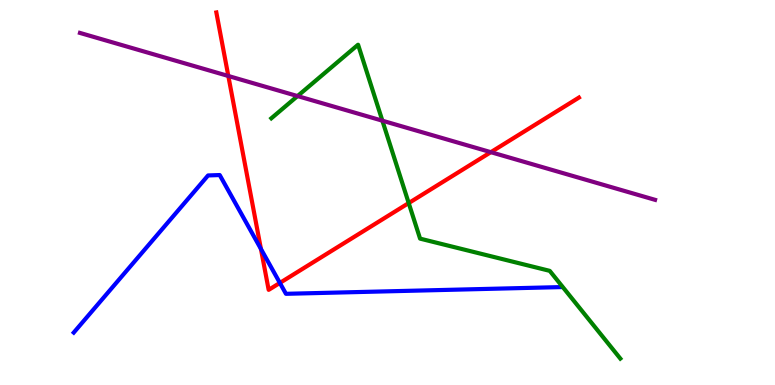[{'lines': ['blue', 'red'], 'intersections': [{'x': 3.37, 'y': 3.53}, {'x': 3.61, 'y': 2.65}]}, {'lines': ['green', 'red'], 'intersections': [{'x': 5.27, 'y': 4.73}]}, {'lines': ['purple', 'red'], 'intersections': [{'x': 2.95, 'y': 8.03}, {'x': 6.33, 'y': 6.05}]}, {'lines': ['blue', 'green'], 'intersections': []}, {'lines': ['blue', 'purple'], 'intersections': []}, {'lines': ['green', 'purple'], 'intersections': [{'x': 3.84, 'y': 7.5}, {'x': 4.93, 'y': 6.87}]}]